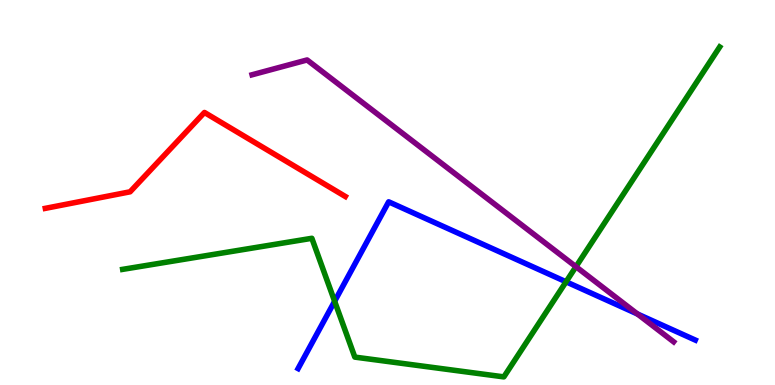[{'lines': ['blue', 'red'], 'intersections': []}, {'lines': ['green', 'red'], 'intersections': []}, {'lines': ['purple', 'red'], 'intersections': []}, {'lines': ['blue', 'green'], 'intersections': [{'x': 4.32, 'y': 2.17}, {'x': 7.3, 'y': 2.68}]}, {'lines': ['blue', 'purple'], 'intersections': [{'x': 8.23, 'y': 1.84}]}, {'lines': ['green', 'purple'], 'intersections': [{'x': 7.43, 'y': 3.07}]}]